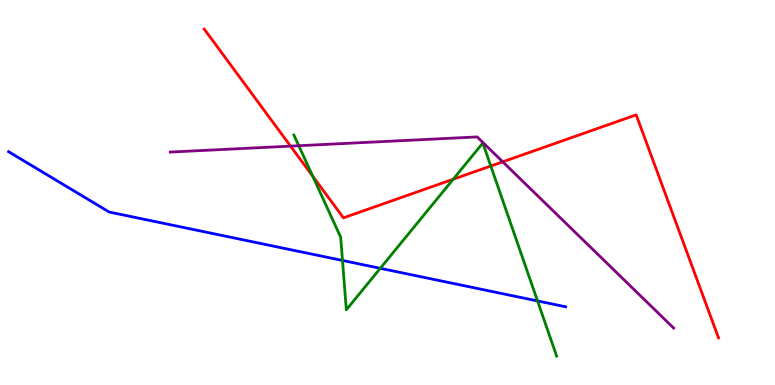[{'lines': ['blue', 'red'], 'intersections': []}, {'lines': ['green', 'red'], 'intersections': [{'x': 4.04, 'y': 5.42}, {'x': 5.85, 'y': 5.34}, {'x': 6.33, 'y': 5.69}]}, {'lines': ['purple', 'red'], 'intersections': [{'x': 3.75, 'y': 6.2}, {'x': 6.49, 'y': 5.8}]}, {'lines': ['blue', 'green'], 'intersections': [{'x': 4.42, 'y': 3.23}, {'x': 4.91, 'y': 3.03}, {'x': 6.94, 'y': 2.18}]}, {'lines': ['blue', 'purple'], 'intersections': []}, {'lines': ['green', 'purple'], 'intersections': [{'x': 3.86, 'y': 6.21}]}]